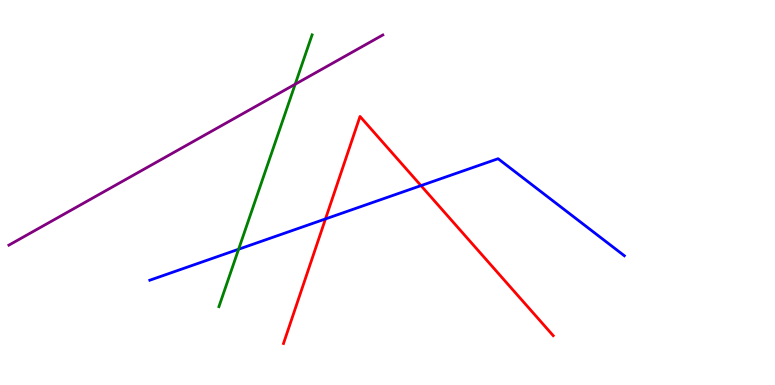[{'lines': ['blue', 'red'], 'intersections': [{'x': 4.2, 'y': 4.31}, {'x': 5.43, 'y': 5.18}]}, {'lines': ['green', 'red'], 'intersections': []}, {'lines': ['purple', 'red'], 'intersections': []}, {'lines': ['blue', 'green'], 'intersections': [{'x': 3.08, 'y': 3.53}]}, {'lines': ['blue', 'purple'], 'intersections': []}, {'lines': ['green', 'purple'], 'intersections': [{'x': 3.81, 'y': 7.81}]}]